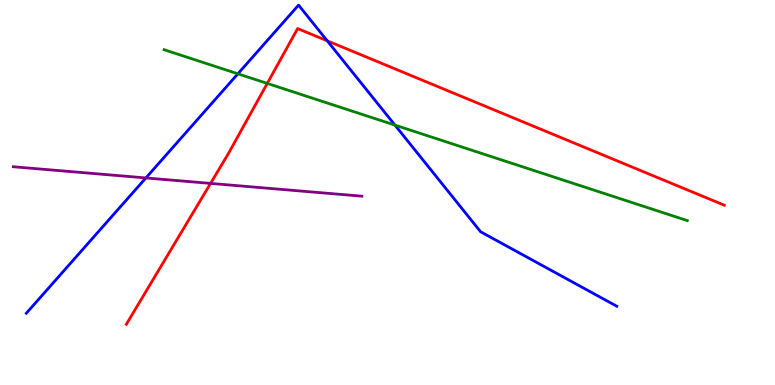[{'lines': ['blue', 'red'], 'intersections': [{'x': 4.22, 'y': 8.94}]}, {'lines': ['green', 'red'], 'intersections': [{'x': 3.45, 'y': 7.83}]}, {'lines': ['purple', 'red'], 'intersections': [{'x': 2.72, 'y': 5.24}]}, {'lines': ['blue', 'green'], 'intersections': [{'x': 3.07, 'y': 8.08}, {'x': 5.1, 'y': 6.75}]}, {'lines': ['blue', 'purple'], 'intersections': [{'x': 1.88, 'y': 5.38}]}, {'lines': ['green', 'purple'], 'intersections': []}]